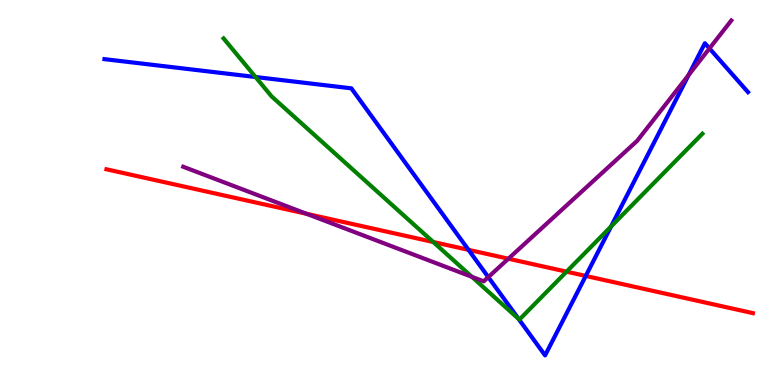[{'lines': ['blue', 'red'], 'intersections': [{'x': 6.05, 'y': 3.51}, {'x': 7.56, 'y': 2.83}]}, {'lines': ['green', 'red'], 'intersections': [{'x': 5.59, 'y': 3.71}, {'x': 7.31, 'y': 2.94}]}, {'lines': ['purple', 'red'], 'intersections': [{'x': 3.96, 'y': 4.45}, {'x': 6.56, 'y': 3.28}]}, {'lines': ['blue', 'green'], 'intersections': [{'x': 3.3, 'y': 8.0}, {'x': 6.69, 'y': 1.72}, {'x': 7.89, 'y': 4.12}]}, {'lines': ['blue', 'purple'], 'intersections': [{'x': 6.3, 'y': 2.8}, {'x': 8.88, 'y': 8.05}, {'x': 9.15, 'y': 8.74}]}, {'lines': ['green', 'purple'], 'intersections': [{'x': 6.09, 'y': 2.81}]}]